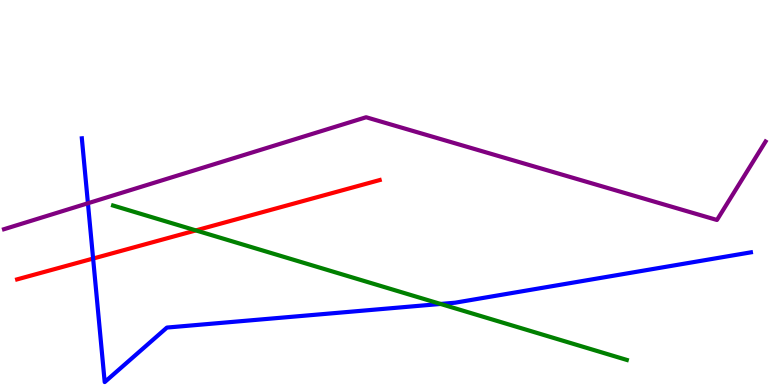[{'lines': ['blue', 'red'], 'intersections': [{'x': 1.2, 'y': 3.28}]}, {'lines': ['green', 'red'], 'intersections': [{'x': 2.53, 'y': 4.02}]}, {'lines': ['purple', 'red'], 'intersections': []}, {'lines': ['blue', 'green'], 'intersections': [{'x': 5.68, 'y': 2.11}]}, {'lines': ['blue', 'purple'], 'intersections': [{'x': 1.13, 'y': 4.72}]}, {'lines': ['green', 'purple'], 'intersections': []}]